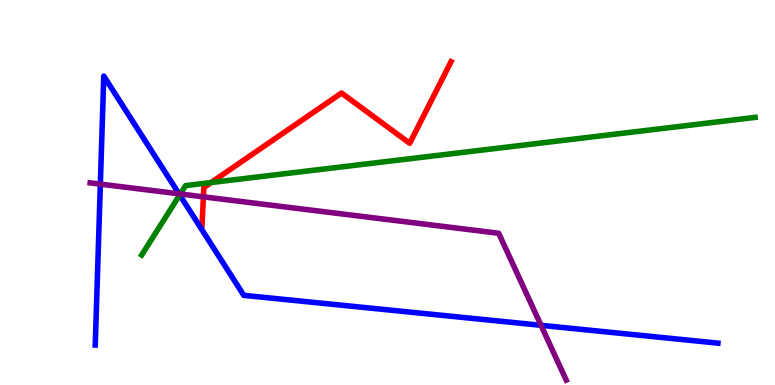[{'lines': ['blue', 'red'], 'intersections': []}, {'lines': ['green', 'red'], 'intersections': [{'x': 2.72, 'y': 5.26}]}, {'lines': ['purple', 'red'], 'intersections': [{'x': 2.62, 'y': 4.89}]}, {'lines': ['blue', 'green'], 'intersections': [{'x': 2.32, 'y': 4.94}]}, {'lines': ['blue', 'purple'], 'intersections': [{'x': 1.29, 'y': 5.22}, {'x': 2.31, 'y': 4.97}, {'x': 6.98, 'y': 1.55}]}, {'lines': ['green', 'purple'], 'intersections': [{'x': 2.33, 'y': 4.96}]}]